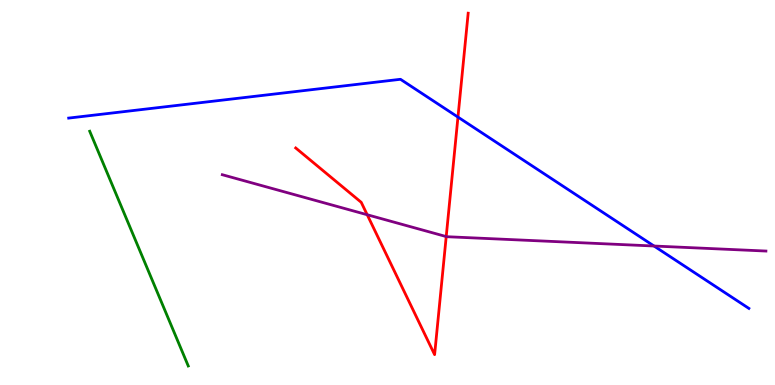[{'lines': ['blue', 'red'], 'intersections': [{'x': 5.91, 'y': 6.96}]}, {'lines': ['green', 'red'], 'intersections': []}, {'lines': ['purple', 'red'], 'intersections': [{'x': 4.74, 'y': 4.42}, {'x': 5.76, 'y': 3.86}]}, {'lines': ['blue', 'green'], 'intersections': []}, {'lines': ['blue', 'purple'], 'intersections': [{'x': 8.44, 'y': 3.61}]}, {'lines': ['green', 'purple'], 'intersections': []}]